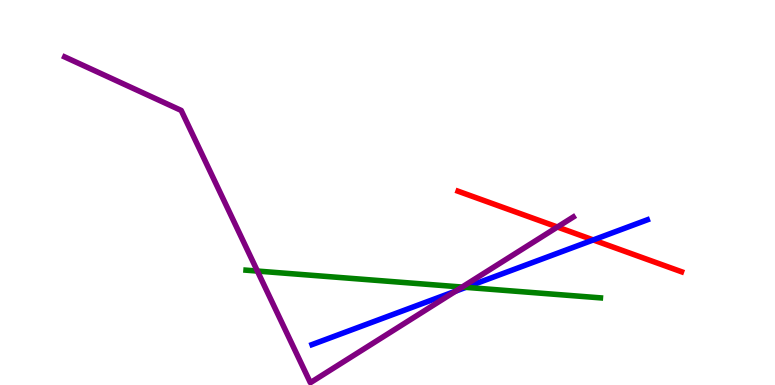[{'lines': ['blue', 'red'], 'intersections': [{'x': 7.65, 'y': 3.77}]}, {'lines': ['green', 'red'], 'intersections': []}, {'lines': ['purple', 'red'], 'intersections': [{'x': 7.19, 'y': 4.1}]}, {'lines': ['blue', 'green'], 'intersections': [{'x': 6.01, 'y': 2.54}]}, {'lines': ['blue', 'purple'], 'intersections': [{'x': 5.88, 'y': 2.44}]}, {'lines': ['green', 'purple'], 'intersections': [{'x': 3.32, 'y': 2.96}, {'x': 5.96, 'y': 2.54}]}]